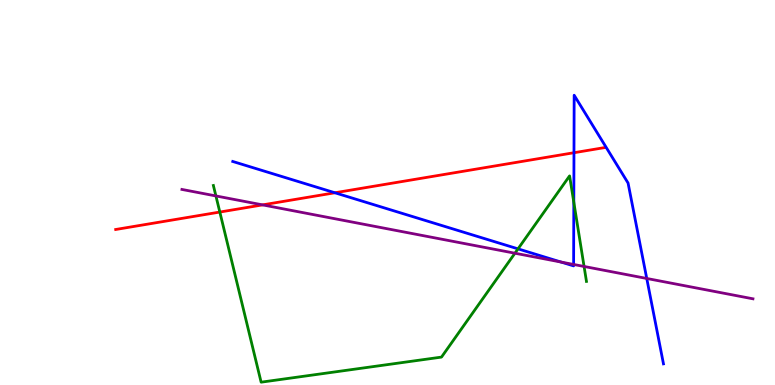[{'lines': ['blue', 'red'], 'intersections': [{'x': 4.32, 'y': 4.99}, {'x': 7.41, 'y': 6.03}]}, {'lines': ['green', 'red'], 'intersections': [{'x': 2.84, 'y': 4.49}]}, {'lines': ['purple', 'red'], 'intersections': [{'x': 3.39, 'y': 4.68}]}, {'lines': ['blue', 'green'], 'intersections': [{'x': 6.68, 'y': 3.54}, {'x': 7.4, 'y': 4.75}]}, {'lines': ['blue', 'purple'], 'intersections': [{'x': 7.24, 'y': 3.19}, {'x': 7.4, 'y': 3.13}, {'x': 8.35, 'y': 2.77}]}, {'lines': ['green', 'purple'], 'intersections': [{'x': 2.79, 'y': 4.91}, {'x': 6.64, 'y': 3.42}, {'x': 7.54, 'y': 3.08}]}]